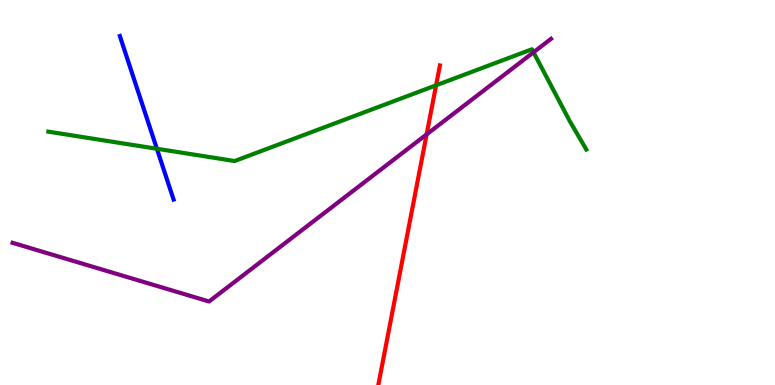[{'lines': ['blue', 'red'], 'intersections': []}, {'lines': ['green', 'red'], 'intersections': [{'x': 5.63, 'y': 7.78}]}, {'lines': ['purple', 'red'], 'intersections': [{'x': 5.5, 'y': 6.51}]}, {'lines': ['blue', 'green'], 'intersections': [{'x': 2.02, 'y': 6.14}]}, {'lines': ['blue', 'purple'], 'intersections': []}, {'lines': ['green', 'purple'], 'intersections': [{'x': 6.88, 'y': 8.64}]}]